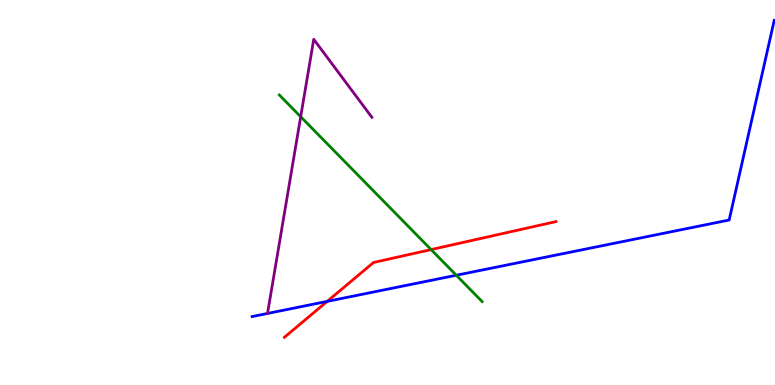[{'lines': ['blue', 'red'], 'intersections': [{'x': 4.22, 'y': 2.17}]}, {'lines': ['green', 'red'], 'intersections': [{'x': 5.56, 'y': 3.52}]}, {'lines': ['purple', 'red'], 'intersections': []}, {'lines': ['blue', 'green'], 'intersections': [{'x': 5.89, 'y': 2.85}]}, {'lines': ['blue', 'purple'], 'intersections': []}, {'lines': ['green', 'purple'], 'intersections': [{'x': 3.88, 'y': 6.97}]}]